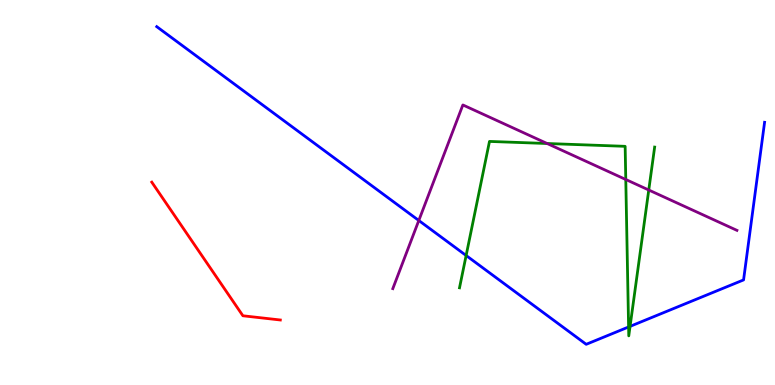[{'lines': ['blue', 'red'], 'intersections': []}, {'lines': ['green', 'red'], 'intersections': []}, {'lines': ['purple', 'red'], 'intersections': []}, {'lines': ['blue', 'green'], 'intersections': [{'x': 6.01, 'y': 3.36}, {'x': 8.11, 'y': 1.51}, {'x': 8.13, 'y': 1.52}]}, {'lines': ['blue', 'purple'], 'intersections': [{'x': 5.4, 'y': 4.27}]}, {'lines': ['green', 'purple'], 'intersections': [{'x': 7.06, 'y': 6.27}, {'x': 8.07, 'y': 5.34}, {'x': 8.37, 'y': 5.06}]}]